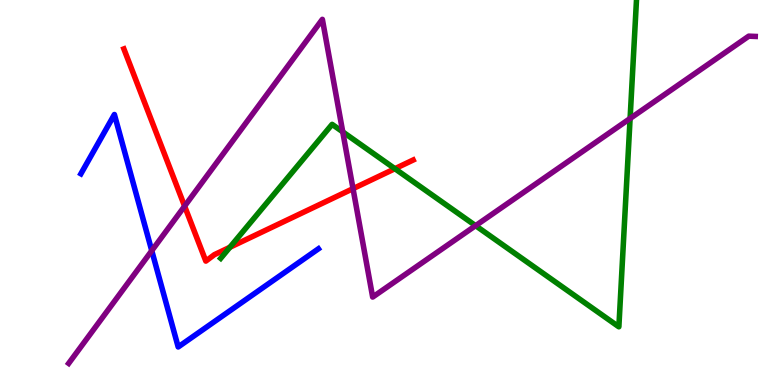[{'lines': ['blue', 'red'], 'intersections': []}, {'lines': ['green', 'red'], 'intersections': [{'x': 2.97, 'y': 3.58}, {'x': 5.1, 'y': 5.62}]}, {'lines': ['purple', 'red'], 'intersections': [{'x': 2.38, 'y': 4.65}, {'x': 4.56, 'y': 5.1}]}, {'lines': ['blue', 'green'], 'intersections': []}, {'lines': ['blue', 'purple'], 'intersections': [{'x': 1.96, 'y': 3.49}]}, {'lines': ['green', 'purple'], 'intersections': [{'x': 4.42, 'y': 6.57}, {'x': 6.14, 'y': 4.14}, {'x': 8.13, 'y': 6.92}]}]